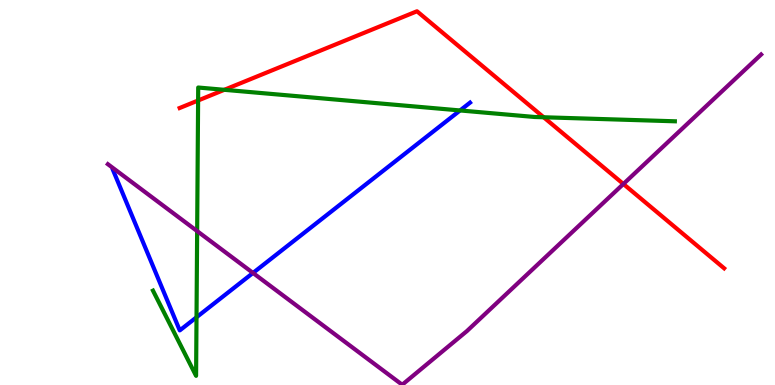[{'lines': ['blue', 'red'], 'intersections': []}, {'lines': ['green', 'red'], 'intersections': [{'x': 2.56, 'y': 7.39}, {'x': 2.89, 'y': 7.67}, {'x': 7.01, 'y': 6.95}]}, {'lines': ['purple', 'red'], 'intersections': [{'x': 8.04, 'y': 5.22}]}, {'lines': ['blue', 'green'], 'intersections': [{'x': 2.54, 'y': 1.76}, {'x': 5.94, 'y': 7.13}]}, {'lines': ['blue', 'purple'], 'intersections': [{'x': 3.26, 'y': 2.91}]}, {'lines': ['green', 'purple'], 'intersections': [{'x': 2.54, 'y': 4.0}]}]